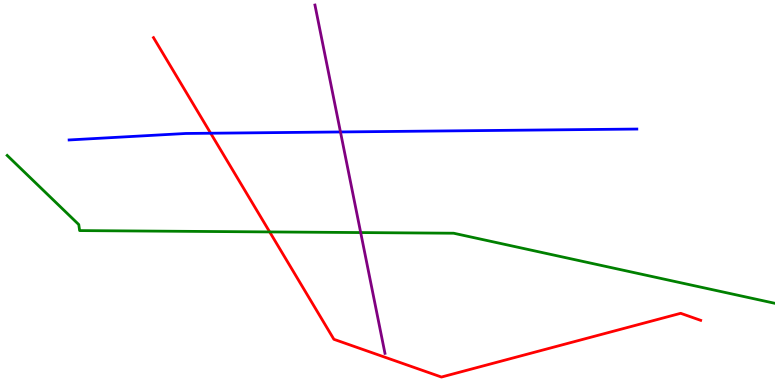[{'lines': ['blue', 'red'], 'intersections': [{'x': 2.72, 'y': 6.54}]}, {'lines': ['green', 'red'], 'intersections': [{'x': 3.48, 'y': 3.98}]}, {'lines': ['purple', 'red'], 'intersections': []}, {'lines': ['blue', 'green'], 'intersections': []}, {'lines': ['blue', 'purple'], 'intersections': [{'x': 4.39, 'y': 6.57}]}, {'lines': ['green', 'purple'], 'intersections': [{'x': 4.65, 'y': 3.96}]}]